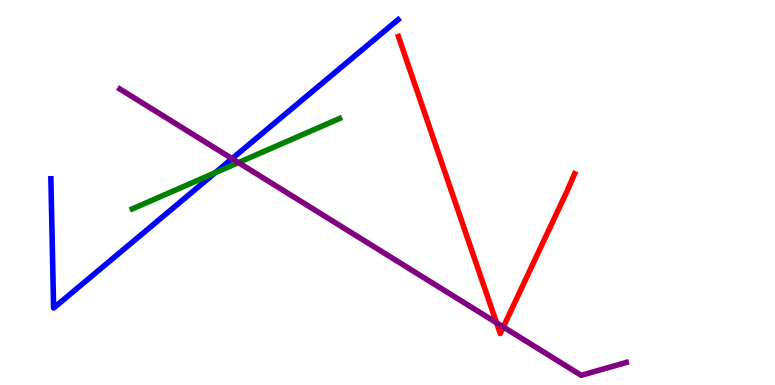[{'lines': ['blue', 'red'], 'intersections': []}, {'lines': ['green', 'red'], 'intersections': []}, {'lines': ['purple', 'red'], 'intersections': [{'x': 6.41, 'y': 1.62}, {'x': 6.49, 'y': 1.51}]}, {'lines': ['blue', 'green'], 'intersections': [{'x': 2.78, 'y': 5.51}]}, {'lines': ['blue', 'purple'], 'intersections': [{'x': 2.99, 'y': 5.88}]}, {'lines': ['green', 'purple'], 'intersections': [{'x': 3.08, 'y': 5.78}]}]